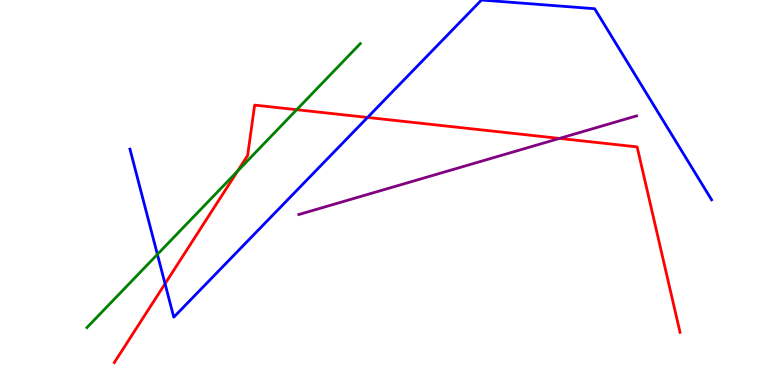[{'lines': ['blue', 'red'], 'intersections': [{'x': 2.13, 'y': 2.63}, {'x': 4.74, 'y': 6.95}]}, {'lines': ['green', 'red'], 'intersections': [{'x': 3.07, 'y': 5.56}, {'x': 3.83, 'y': 7.15}]}, {'lines': ['purple', 'red'], 'intersections': [{'x': 7.22, 'y': 6.4}]}, {'lines': ['blue', 'green'], 'intersections': [{'x': 2.03, 'y': 3.39}]}, {'lines': ['blue', 'purple'], 'intersections': []}, {'lines': ['green', 'purple'], 'intersections': []}]